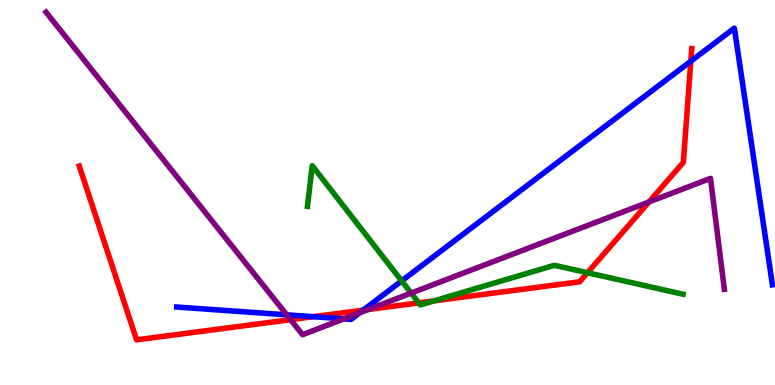[{'lines': ['blue', 'red'], 'intersections': [{'x': 4.04, 'y': 1.77}, {'x': 4.69, 'y': 1.94}, {'x': 8.91, 'y': 8.41}]}, {'lines': ['green', 'red'], 'intersections': [{'x': 5.4, 'y': 2.13}, {'x': 5.6, 'y': 2.18}, {'x': 7.58, 'y': 2.92}]}, {'lines': ['purple', 'red'], 'intersections': [{'x': 3.75, 'y': 1.7}, {'x': 4.75, 'y': 1.96}, {'x': 8.37, 'y': 4.75}]}, {'lines': ['blue', 'green'], 'intersections': [{'x': 5.18, 'y': 2.7}]}, {'lines': ['blue', 'purple'], 'intersections': [{'x': 3.7, 'y': 1.82}, {'x': 4.44, 'y': 1.72}, {'x': 4.64, 'y': 1.88}]}, {'lines': ['green', 'purple'], 'intersections': [{'x': 5.3, 'y': 2.39}]}]